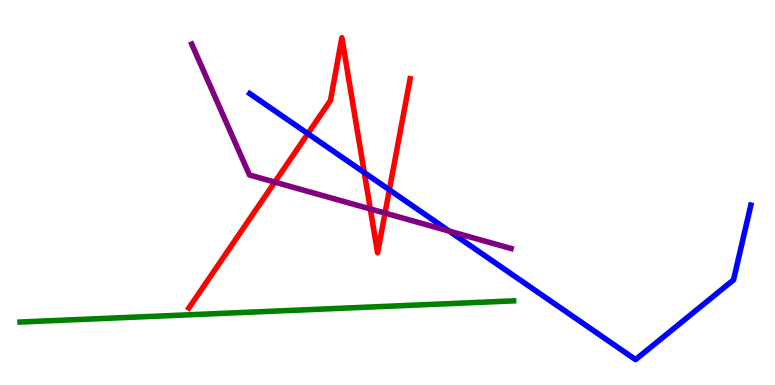[{'lines': ['blue', 'red'], 'intersections': [{'x': 3.97, 'y': 6.53}, {'x': 4.7, 'y': 5.52}, {'x': 5.02, 'y': 5.07}]}, {'lines': ['green', 'red'], 'intersections': []}, {'lines': ['purple', 'red'], 'intersections': [{'x': 3.55, 'y': 5.27}, {'x': 4.78, 'y': 4.57}, {'x': 4.97, 'y': 4.47}]}, {'lines': ['blue', 'green'], 'intersections': []}, {'lines': ['blue', 'purple'], 'intersections': [{'x': 5.8, 'y': 4.0}]}, {'lines': ['green', 'purple'], 'intersections': []}]